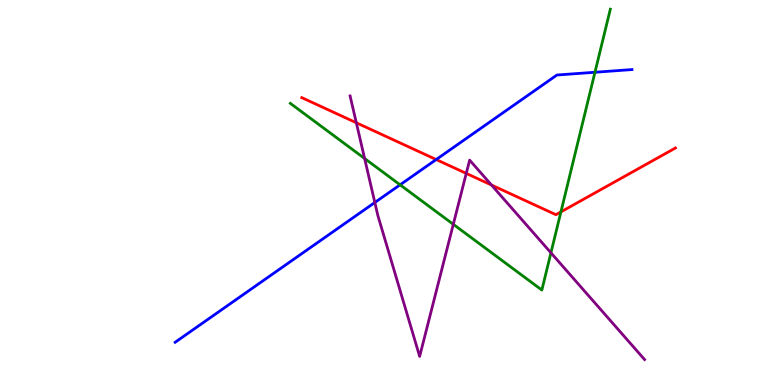[{'lines': ['blue', 'red'], 'intersections': [{'x': 5.63, 'y': 5.86}]}, {'lines': ['green', 'red'], 'intersections': [{'x': 7.24, 'y': 4.5}]}, {'lines': ['purple', 'red'], 'intersections': [{'x': 4.6, 'y': 6.81}, {'x': 6.02, 'y': 5.5}, {'x': 6.34, 'y': 5.19}]}, {'lines': ['blue', 'green'], 'intersections': [{'x': 5.16, 'y': 5.2}, {'x': 7.68, 'y': 8.12}]}, {'lines': ['blue', 'purple'], 'intersections': [{'x': 4.84, 'y': 4.74}]}, {'lines': ['green', 'purple'], 'intersections': [{'x': 4.7, 'y': 5.88}, {'x': 5.85, 'y': 4.17}, {'x': 7.11, 'y': 3.43}]}]